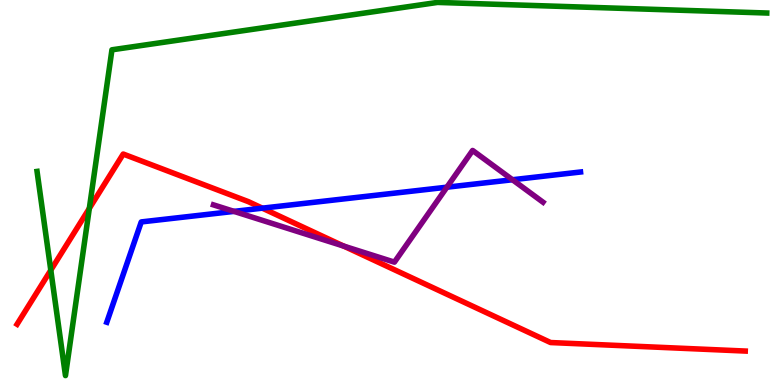[{'lines': ['blue', 'red'], 'intersections': [{'x': 3.39, 'y': 4.59}]}, {'lines': ['green', 'red'], 'intersections': [{'x': 0.655, 'y': 2.98}, {'x': 1.15, 'y': 4.59}]}, {'lines': ['purple', 'red'], 'intersections': [{'x': 4.43, 'y': 3.61}]}, {'lines': ['blue', 'green'], 'intersections': []}, {'lines': ['blue', 'purple'], 'intersections': [{'x': 3.02, 'y': 4.51}, {'x': 5.77, 'y': 5.14}, {'x': 6.61, 'y': 5.33}]}, {'lines': ['green', 'purple'], 'intersections': []}]